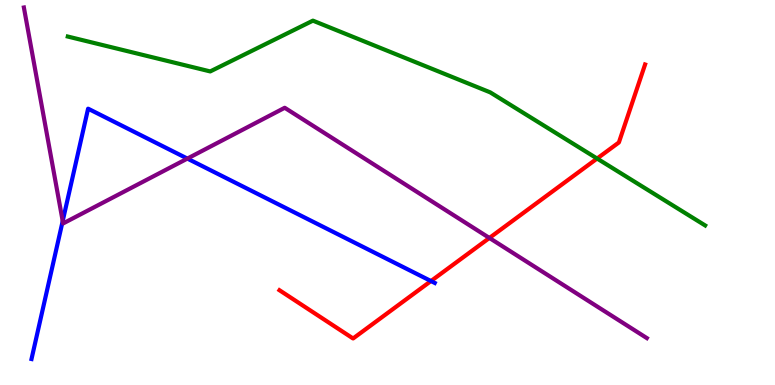[{'lines': ['blue', 'red'], 'intersections': [{'x': 5.56, 'y': 2.7}]}, {'lines': ['green', 'red'], 'intersections': [{'x': 7.7, 'y': 5.88}]}, {'lines': ['purple', 'red'], 'intersections': [{'x': 6.31, 'y': 3.82}]}, {'lines': ['blue', 'green'], 'intersections': []}, {'lines': ['blue', 'purple'], 'intersections': [{'x': 0.809, 'y': 4.26}, {'x': 2.42, 'y': 5.88}]}, {'lines': ['green', 'purple'], 'intersections': []}]